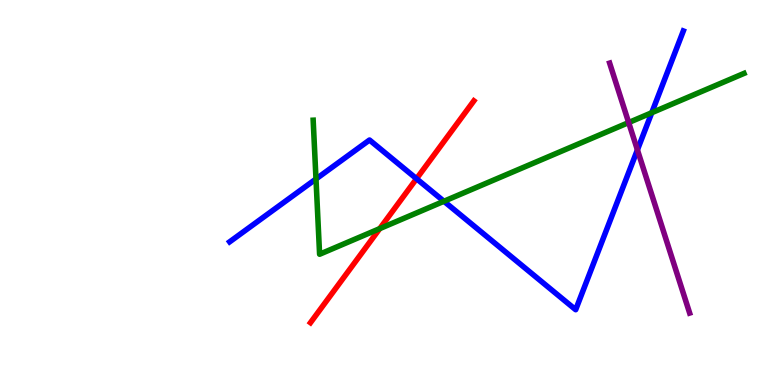[{'lines': ['blue', 'red'], 'intersections': [{'x': 5.37, 'y': 5.36}]}, {'lines': ['green', 'red'], 'intersections': [{'x': 4.9, 'y': 4.06}]}, {'lines': ['purple', 'red'], 'intersections': []}, {'lines': ['blue', 'green'], 'intersections': [{'x': 4.08, 'y': 5.35}, {'x': 5.73, 'y': 4.77}, {'x': 8.41, 'y': 7.07}]}, {'lines': ['blue', 'purple'], 'intersections': [{'x': 8.22, 'y': 6.11}]}, {'lines': ['green', 'purple'], 'intersections': [{'x': 8.11, 'y': 6.82}]}]